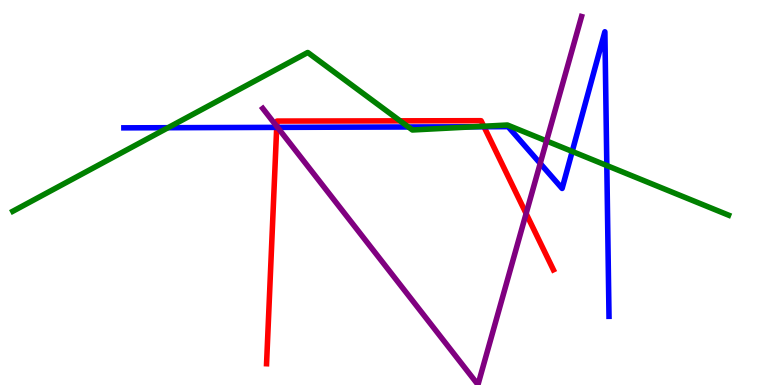[{'lines': ['blue', 'red'], 'intersections': [{'x': 3.57, 'y': 6.69}, {'x': 6.25, 'y': 6.71}]}, {'lines': ['green', 'red'], 'intersections': [{'x': 5.16, 'y': 6.86}, {'x': 6.24, 'y': 6.72}]}, {'lines': ['purple', 'red'], 'intersections': [{'x': 3.57, 'y': 6.72}, {'x': 6.79, 'y': 4.45}]}, {'lines': ['blue', 'green'], 'intersections': [{'x': 2.17, 'y': 6.68}, {'x': 5.27, 'y': 6.7}, {'x': 6.11, 'y': 6.71}, {'x': 7.38, 'y': 6.07}, {'x': 7.83, 'y': 5.7}]}, {'lines': ['blue', 'purple'], 'intersections': [{'x': 3.58, 'y': 6.69}, {'x': 6.97, 'y': 5.76}]}, {'lines': ['green', 'purple'], 'intersections': [{'x': 7.05, 'y': 6.34}]}]